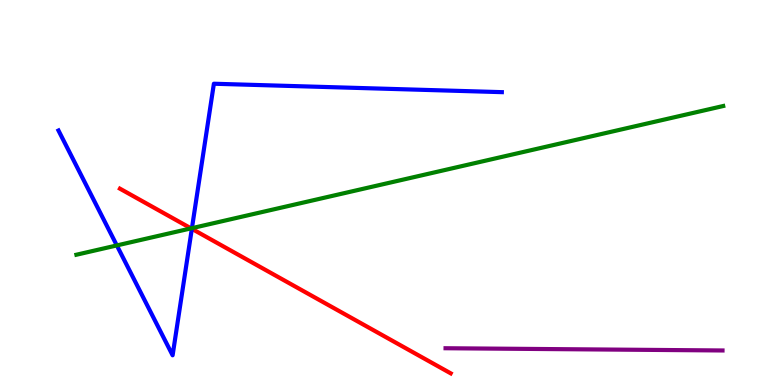[{'lines': ['blue', 'red'], 'intersections': [{'x': 2.48, 'y': 4.06}]}, {'lines': ['green', 'red'], 'intersections': [{'x': 2.47, 'y': 4.07}]}, {'lines': ['purple', 'red'], 'intersections': []}, {'lines': ['blue', 'green'], 'intersections': [{'x': 1.51, 'y': 3.63}, {'x': 2.48, 'y': 4.07}]}, {'lines': ['blue', 'purple'], 'intersections': []}, {'lines': ['green', 'purple'], 'intersections': []}]